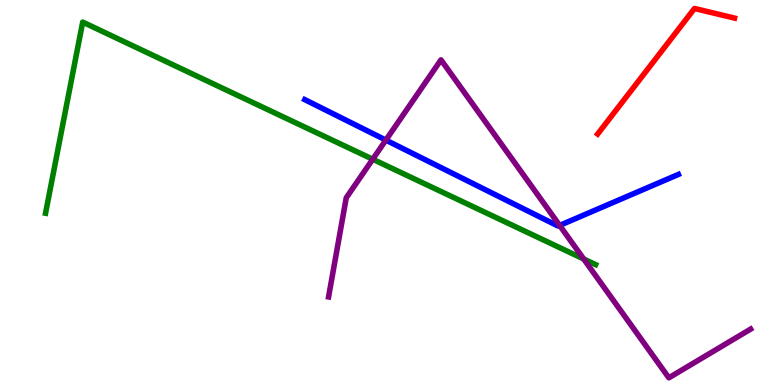[{'lines': ['blue', 'red'], 'intersections': []}, {'lines': ['green', 'red'], 'intersections': []}, {'lines': ['purple', 'red'], 'intersections': []}, {'lines': ['blue', 'green'], 'intersections': []}, {'lines': ['blue', 'purple'], 'intersections': [{'x': 4.98, 'y': 6.36}, {'x': 7.22, 'y': 4.15}]}, {'lines': ['green', 'purple'], 'intersections': [{'x': 4.81, 'y': 5.86}, {'x': 7.53, 'y': 3.27}]}]